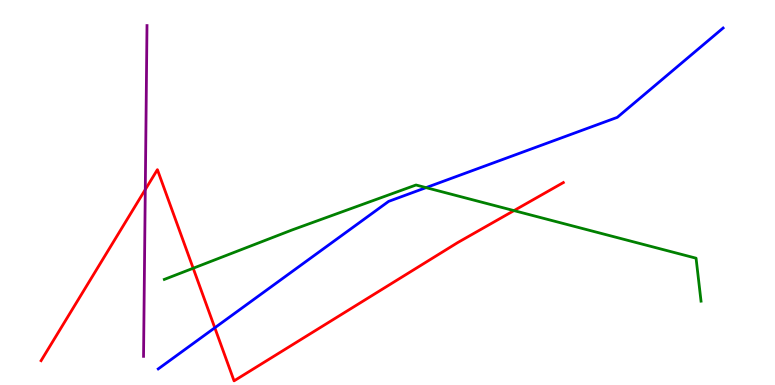[{'lines': ['blue', 'red'], 'intersections': [{'x': 2.77, 'y': 1.49}]}, {'lines': ['green', 'red'], 'intersections': [{'x': 2.49, 'y': 3.03}, {'x': 6.63, 'y': 4.53}]}, {'lines': ['purple', 'red'], 'intersections': [{'x': 1.87, 'y': 5.08}]}, {'lines': ['blue', 'green'], 'intersections': [{'x': 5.5, 'y': 5.13}]}, {'lines': ['blue', 'purple'], 'intersections': []}, {'lines': ['green', 'purple'], 'intersections': []}]